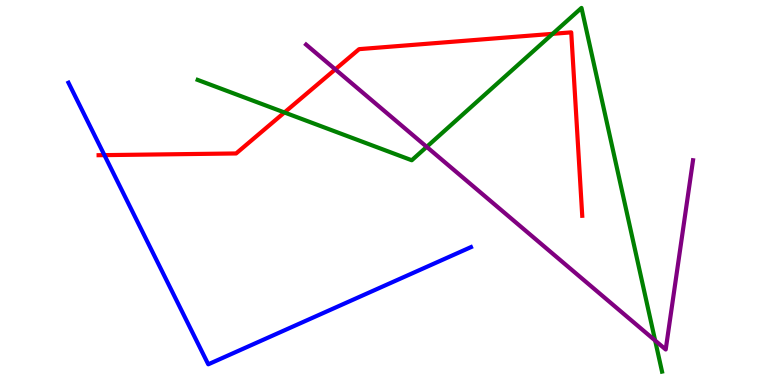[{'lines': ['blue', 'red'], 'intersections': [{'x': 1.35, 'y': 5.97}]}, {'lines': ['green', 'red'], 'intersections': [{'x': 3.67, 'y': 7.08}, {'x': 7.13, 'y': 9.12}]}, {'lines': ['purple', 'red'], 'intersections': [{'x': 4.33, 'y': 8.2}]}, {'lines': ['blue', 'green'], 'intersections': []}, {'lines': ['blue', 'purple'], 'intersections': []}, {'lines': ['green', 'purple'], 'intersections': [{'x': 5.51, 'y': 6.19}, {'x': 8.45, 'y': 1.15}]}]